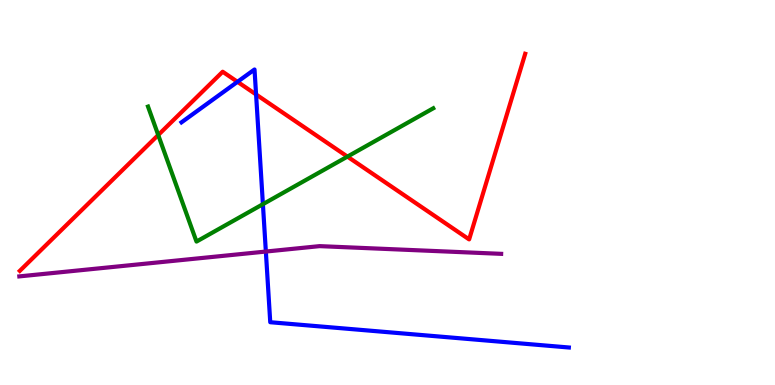[{'lines': ['blue', 'red'], 'intersections': [{'x': 3.06, 'y': 7.87}, {'x': 3.3, 'y': 7.55}]}, {'lines': ['green', 'red'], 'intersections': [{'x': 2.04, 'y': 6.49}, {'x': 4.48, 'y': 5.93}]}, {'lines': ['purple', 'red'], 'intersections': []}, {'lines': ['blue', 'green'], 'intersections': [{'x': 3.39, 'y': 4.7}]}, {'lines': ['blue', 'purple'], 'intersections': [{'x': 3.43, 'y': 3.47}]}, {'lines': ['green', 'purple'], 'intersections': []}]